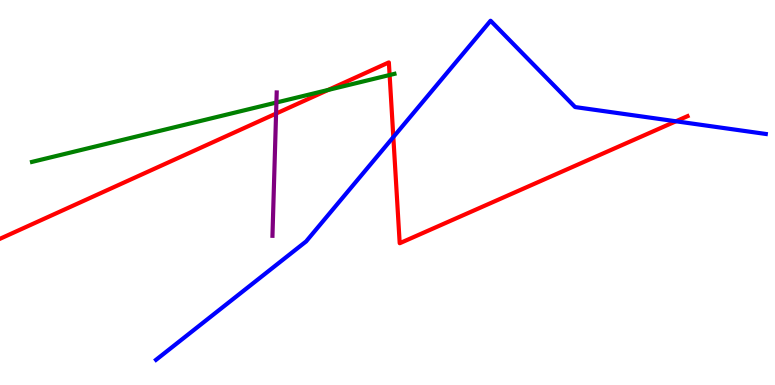[{'lines': ['blue', 'red'], 'intersections': [{'x': 5.08, 'y': 6.44}, {'x': 8.72, 'y': 6.85}]}, {'lines': ['green', 'red'], 'intersections': [{'x': 4.23, 'y': 7.66}, {'x': 5.03, 'y': 8.05}]}, {'lines': ['purple', 'red'], 'intersections': [{'x': 3.56, 'y': 7.05}]}, {'lines': ['blue', 'green'], 'intersections': []}, {'lines': ['blue', 'purple'], 'intersections': []}, {'lines': ['green', 'purple'], 'intersections': [{'x': 3.57, 'y': 7.34}]}]